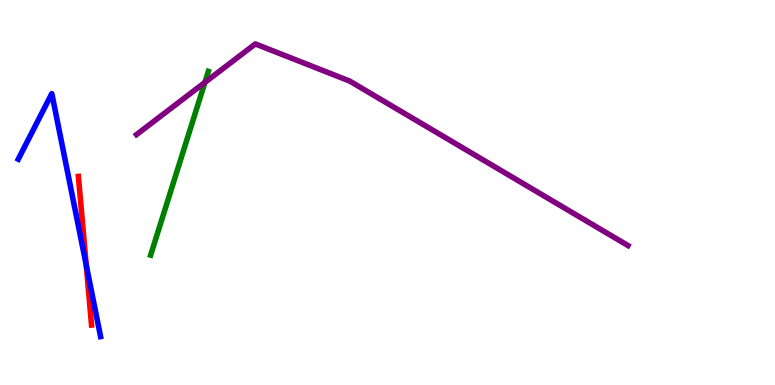[{'lines': ['blue', 'red'], 'intersections': [{'x': 1.11, 'y': 3.12}]}, {'lines': ['green', 'red'], 'intersections': []}, {'lines': ['purple', 'red'], 'intersections': []}, {'lines': ['blue', 'green'], 'intersections': []}, {'lines': ['blue', 'purple'], 'intersections': []}, {'lines': ['green', 'purple'], 'intersections': [{'x': 2.64, 'y': 7.86}]}]